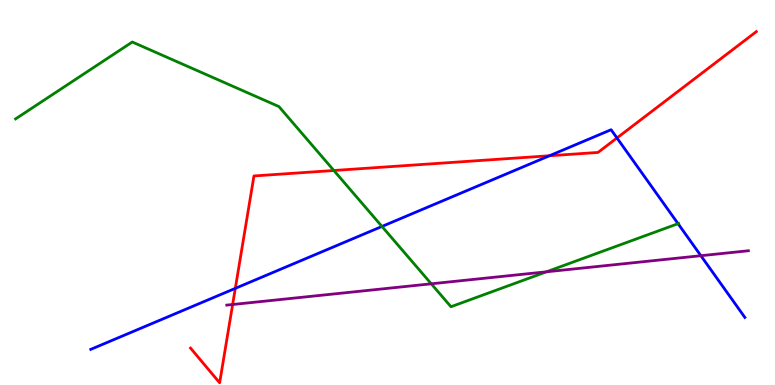[{'lines': ['blue', 'red'], 'intersections': [{'x': 3.04, 'y': 2.51}, {'x': 7.09, 'y': 5.95}, {'x': 7.96, 'y': 6.42}]}, {'lines': ['green', 'red'], 'intersections': [{'x': 4.31, 'y': 5.57}]}, {'lines': ['purple', 'red'], 'intersections': [{'x': 3.0, 'y': 2.09}]}, {'lines': ['blue', 'green'], 'intersections': [{'x': 4.93, 'y': 4.12}, {'x': 8.75, 'y': 4.19}]}, {'lines': ['blue', 'purple'], 'intersections': [{'x': 9.04, 'y': 3.36}]}, {'lines': ['green', 'purple'], 'intersections': [{'x': 5.56, 'y': 2.63}, {'x': 7.05, 'y': 2.94}]}]